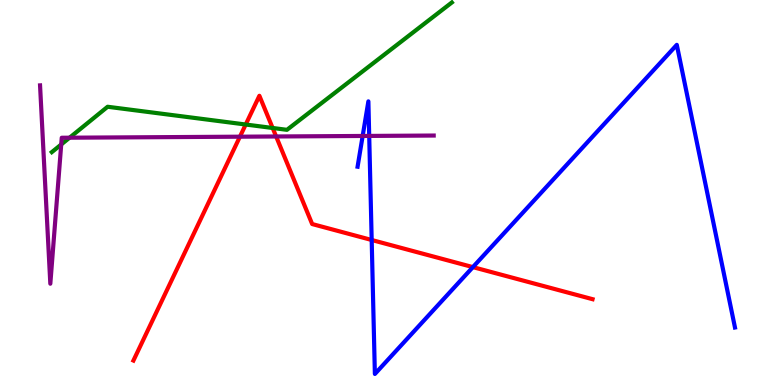[{'lines': ['blue', 'red'], 'intersections': [{'x': 4.8, 'y': 3.77}, {'x': 6.1, 'y': 3.06}]}, {'lines': ['green', 'red'], 'intersections': [{'x': 3.17, 'y': 6.77}, {'x': 3.52, 'y': 6.68}]}, {'lines': ['purple', 'red'], 'intersections': [{'x': 3.1, 'y': 6.45}, {'x': 3.56, 'y': 6.46}]}, {'lines': ['blue', 'green'], 'intersections': []}, {'lines': ['blue', 'purple'], 'intersections': [{'x': 4.68, 'y': 6.47}, {'x': 4.76, 'y': 6.47}]}, {'lines': ['green', 'purple'], 'intersections': [{'x': 0.79, 'y': 6.25}, {'x': 0.898, 'y': 6.42}]}]